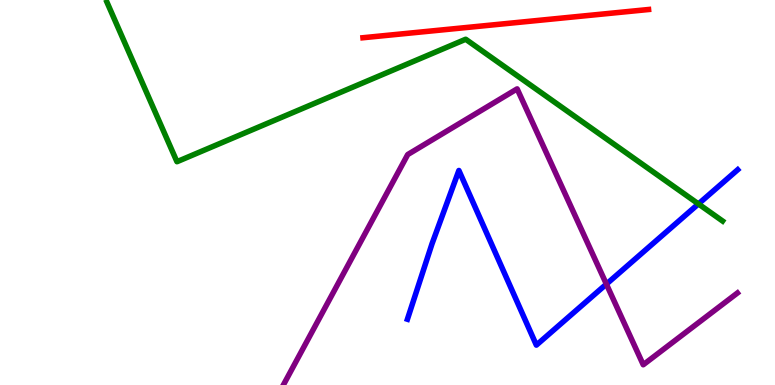[{'lines': ['blue', 'red'], 'intersections': []}, {'lines': ['green', 'red'], 'intersections': []}, {'lines': ['purple', 'red'], 'intersections': []}, {'lines': ['blue', 'green'], 'intersections': [{'x': 9.01, 'y': 4.7}]}, {'lines': ['blue', 'purple'], 'intersections': [{'x': 7.82, 'y': 2.62}]}, {'lines': ['green', 'purple'], 'intersections': []}]